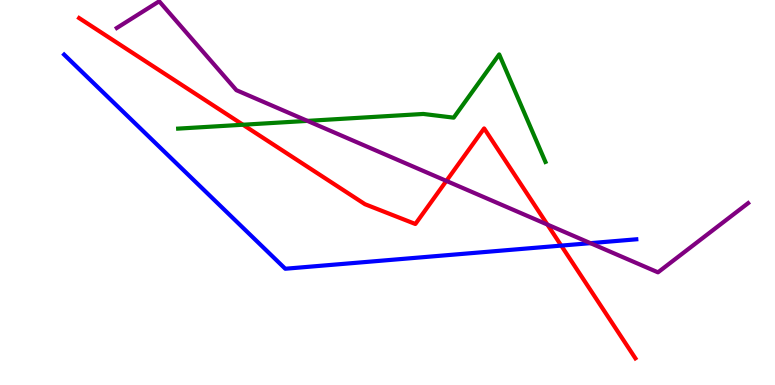[{'lines': ['blue', 'red'], 'intersections': [{'x': 7.24, 'y': 3.62}]}, {'lines': ['green', 'red'], 'intersections': [{'x': 3.13, 'y': 6.76}]}, {'lines': ['purple', 'red'], 'intersections': [{'x': 5.76, 'y': 5.3}, {'x': 7.06, 'y': 4.17}]}, {'lines': ['blue', 'green'], 'intersections': []}, {'lines': ['blue', 'purple'], 'intersections': [{'x': 7.62, 'y': 3.68}]}, {'lines': ['green', 'purple'], 'intersections': [{'x': 3.97, 'y': 6.86}]}]